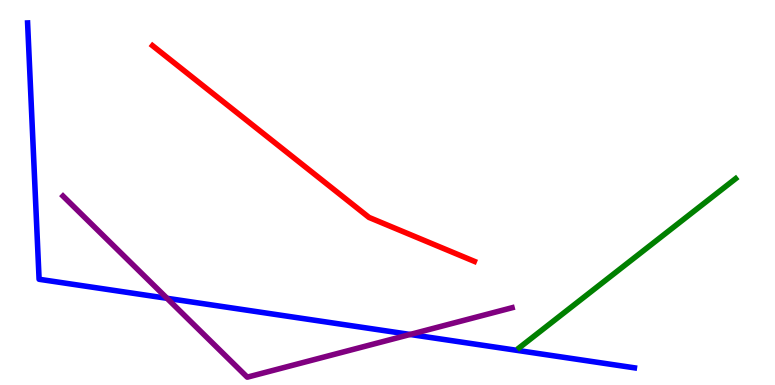[{'lines': ['blue', 'red'], 'intersections': []}, {'lines': ['green', 'red'], 'intersections': []}, {'lines': ['purple', 'red'], 'intersections': []}, {'lines': ['blue', 'green'], 'intersections': []}, {'lines': ['blue', 'purple'], 'intersections': [{'x': 2.16, 'y': 2.25}, {'x': 5.29, 'y': 1.31}]}, {'lines': ['green', 'purple'], 'intersections': []}]